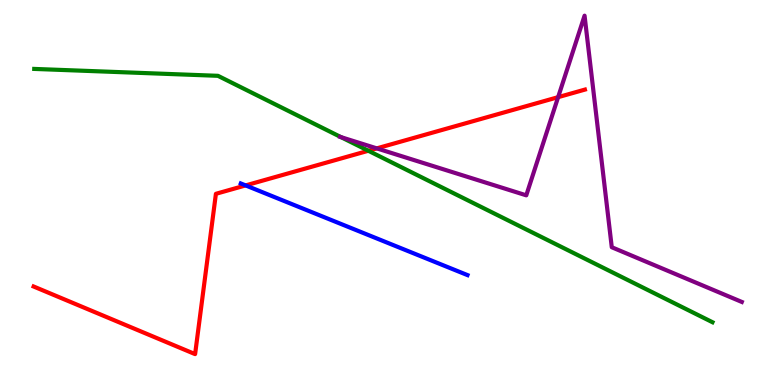[{'lines': ['blue', 'red'], 'intersections': [{'x': 3.17, 'y': 5.18}]}, {'lines': ['green', 'red'], 'intersections': [{'x': 4.75, 'y': 6.08}]}, {'lines': ['purple', 'red'], 'intersections': [{'x': 4.86, 'y': 6.15}, {'x': 7.2, 'y': 7.48}]}, {'lines': ['blue', 'green'], 'intersections': []}, {'lines': ['blue', 'purple'], 'intersections': []}, {'lines': ['green', 'purple'], 'intersections': [{'x': 4.4, 'y': 6.44}]}]